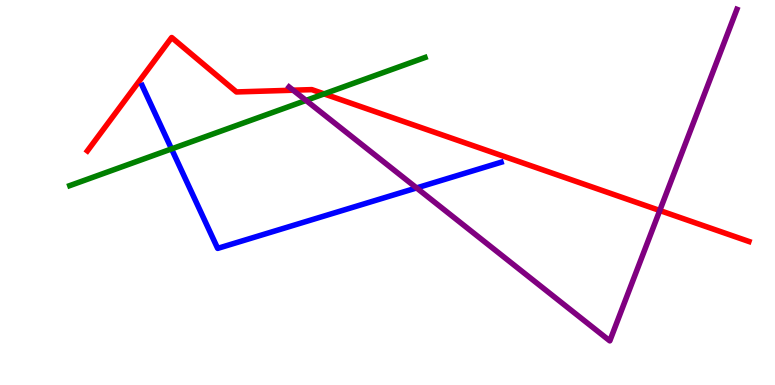[{'lines': ['blue', 'red'], 'intersections': []}, {'lines': ['green', 'red'], 'intersections': [{'x': 4.18, 'y': 7.56}]}, {'lines': ['purple', 'red'], 'intersections': [{'x': 3.78, 'y': 7.66}, {'x': 8.51, 'y': 4.53}]}, {'lines': ['blue', 'green'], 'intersections': [{'x': 2.21, 'y': 6.13}]}, {'lines': ['blue', 'purple'], 'intersections': [{'x': 5.38, 'y': 5.12}]}, {'lines': ['green', 'purple'], 'intersections': [{'x': 3.95, 'y': 7.39}]}]